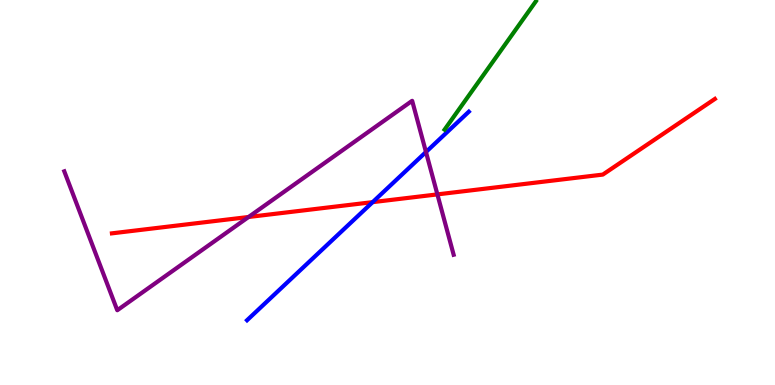[{'lines': ['blue', 'red'], 'intersections': [{'x': 4.81, 'y': 4.75}]}, {'lines': ['green', 'red'], 'intersections': []}, {'lines': ['purple', 'red'], 'intersections': [{'x': 3.21, 'y': 4.36}, {'x': 5.64, 'y': 4.95}]}, {'lines': ['blue', 'green'], 'intersections': []}, {'lines': ['blue', 'purple'], 'intersections': [{'x': 5.5, 'y': 6.05}]}, {'lines': ['green', 'purple'], 'intersections': []}]